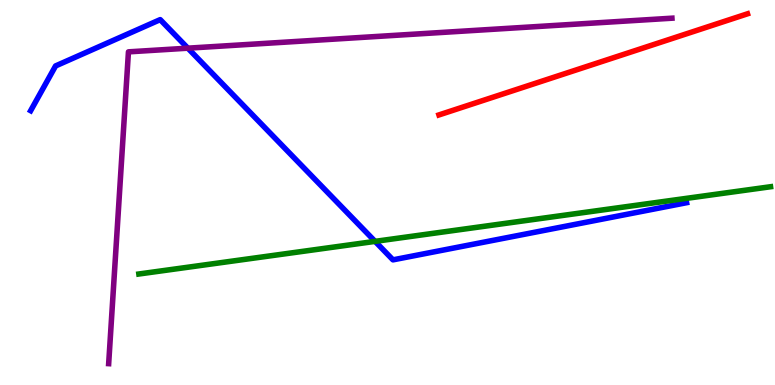[{'lines': ['blue', 'red'], 'intersections': []}, {'lines': ['green', 'red'], 'intersections': []}, {'lines': ['purple', 'red'], 'intersections': []}, {'lines': ['blue', 'green'], 'intersections': [{'x': 4.84, 'y': 3.73}]}, {'lines': ['blue', 'purple'], 'intersections': [{'x': 2.42, 'y': 8.75}]}, {'lines': ['green', 'purple'], 'intersections': []}]